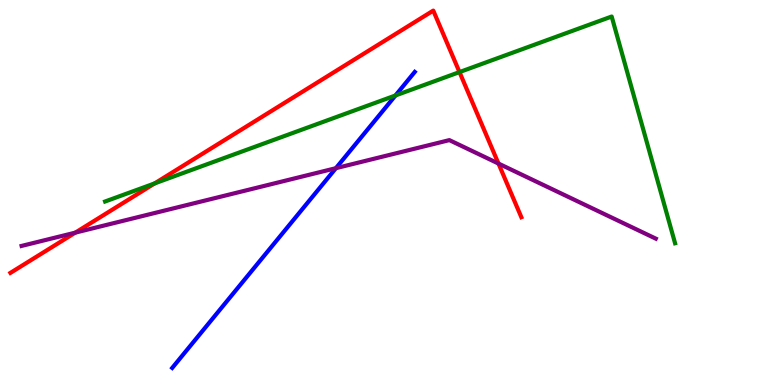[{'lines': ['blue', 'red'], 'intersections': []}, {'lines': ['green', 'red'], 'intersections': [{'x': 2.0, 'y': 5.24}, {'x': 5.93, 'y': 8.13}]}, {'lines': ['purple', 'red'], 'intersections': [{'x': 0.971, 'y': 3.96}, {'x': 6.43, 'y': 5.75}]}, {'lines': ['blue', 'green'], 'intersections': [{'x': 5.1, 'y': 7.52}]}, {'lines': ['blue', 'purple'], 'intersections': [{'x': 4.33, 'y': 5.63}]}, {'lines': ['green', 'purple'], 'intersections': []}]